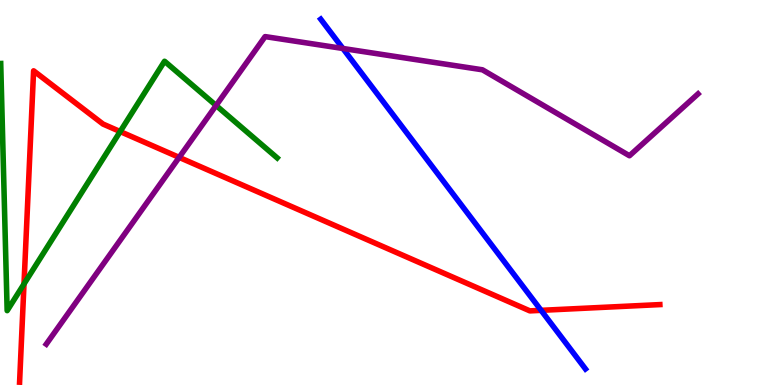[{'lines': ['blue', 'red'], 'intersections': [{'x': 6.98, 'y': 1.94}]}, {'lines': ['green', 'red'], 'intersections': [{'x': 0.31, 'y': 2.62}, {'x': 1.55, 'y': 6.58}]}, {'lines': ['purple', 'red'], 'intersections': [{'x': 2.31, 'y': 5.91}]}, {'lines': ['blue', 'green'], 'intersections': []}, {'lines': ['blue', 'purple'], 'intersections': [{'x': 4.42, 'y': 8.74}]}, {'lines': ['green', 'purple'], 'intersections': [{'x': 2.79, 'y': 7.26}]}]